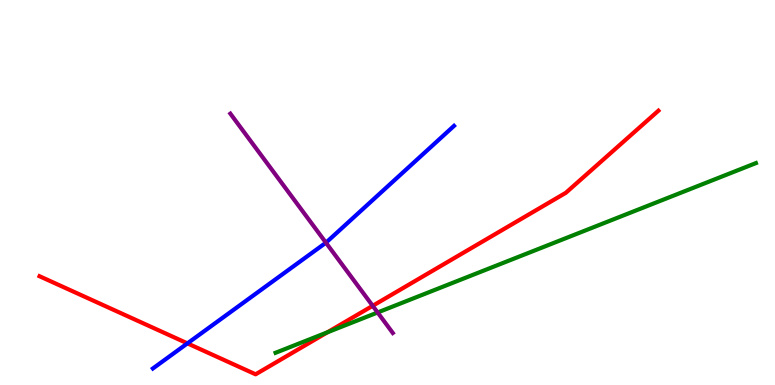[{'lines': ['blue', 'red'], 'intersections': [{'x': 2.42, 'y': 1.08}]}, {'lines': ['green', 'red'], 'intersections': [{'x': 4.22, 'y': 1.37}]}, {'lines': ['purple', 'red'], 'intersections': [{'x': 4.81, 'y': 2.06}]}, {'lines': ['blue', 'green'], 'intersections': []}, {'lines': ['blue', 'purple'], 'intersections': [{'x': 4.21, 'y': 3.7}]}, {'lines': ['green', 'purple'], 'intersections': [{'x': 4.87, 'y': 1.88}]}]